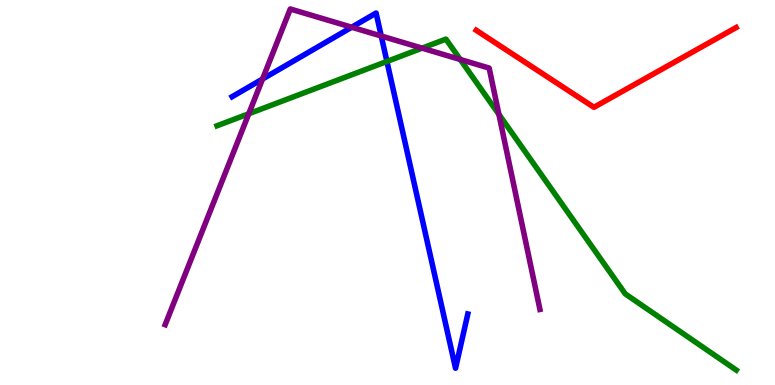[{'lines': ['blue', 'red'], 'intersections': []}, {'lines': ['green', 'red'], 'intersections': []}, {'lines': ['purple', 'red'], 'intersections': []}, {'lines': ['blue', 'green'], 'intersections': [{'x': 4.99, 'y': 8.4}]}, {'lines': ['blue', 'purple'], 'intersections': [{'x': 3.39, 'y': 7.95}, {'x': 4.54, 'y': 9.29}, {'x': 4.92, 'y': 9.06}]}, {'lines': ['green', 'purple'], 'intersections': [{'x': 3.21, 'y': 7.05}, {'x': 5.45, 'y': 8.75}, {'x': 5.94, 'y': 8.45}, {'x': 6.44, 'y': 7.03}]}]